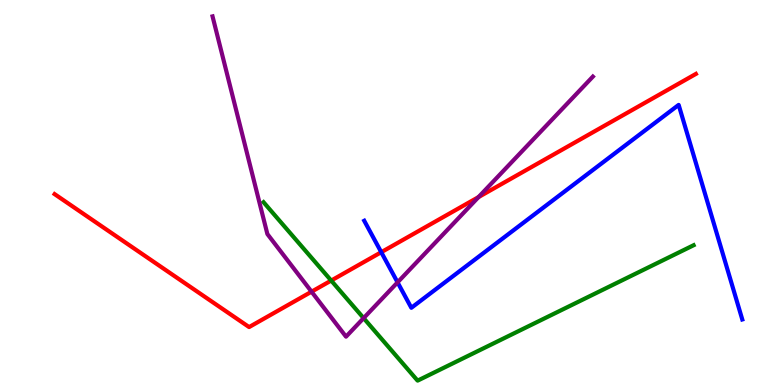[{'lines': ['blue', 'red'], 'intersections': [{'x': 4.92, 'y': 3.45}]}, {'lines': ['green', 'red'], 'intersections': [{'x': 4.27, 'y': 2.71}]}, {'lines': ['purple', 'red'], 'intersections': [{'x': 4.02, 'y': 2.42}, {'x': 6.17, 'y': 4.88}]}, {'lines': ['blue', 'green'], 'intersections': []}, {'lines': ['blue', 'purple'], 'intersections': [{'x': 5.13, 'y': 2.67}]}, {'lines': ['green', 'purple'], 'intersections': [{'x': 4.69, 'y': 1.74}]}]